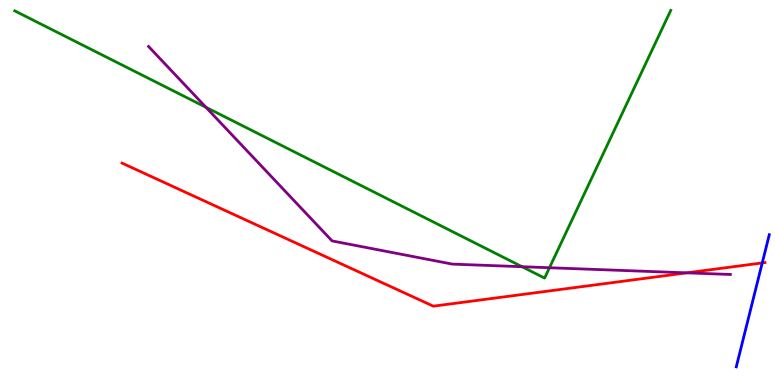[{'lines': ['blue', 'red'], 'intersections': [{'x': 9.84, 'y': 3.17}]}, {'lines': ['green', 'red'], 'intersections': []}, {'lines': ['purple', 'red'], 'intersections': [{'x': 8.86, 'y': 2.91}]}, {'lines': ['blue', 'green'], 'intersections': []}, {'lines': ['blue', 'purple'], 'intersections': []}, {'lines': ['green', 'purple'], 'intersections': [{'x': 2.66, 'y': 7.21}, {'x': 6.74, 'y': 3.07}, {'x': 7.09, 'y': 3.05}]}]